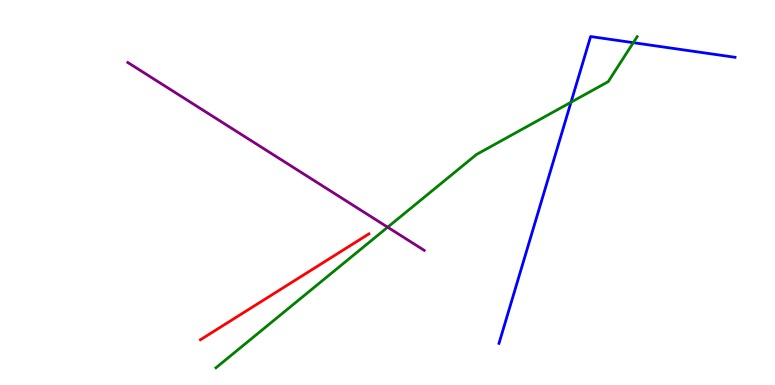[{'lines': ['blue', 'red'], 'intersections': []}, {'lines': ['green', 'red'], 'intersections': []}, {'lines': ['purple', 'red'], 'intersections': []}, {'lines': ['blue', 'green'], 'intersections': [{'x': 7.37, 'y': 7.34}, {'x': 8.17, 'y': 8.89}]}, {'lines': ['blue', 'purple'], 'intersections': []}, {'lines': ['green', 'purple'], 'intersections': [{'x': 5.0, 'y': 4.1}]}]